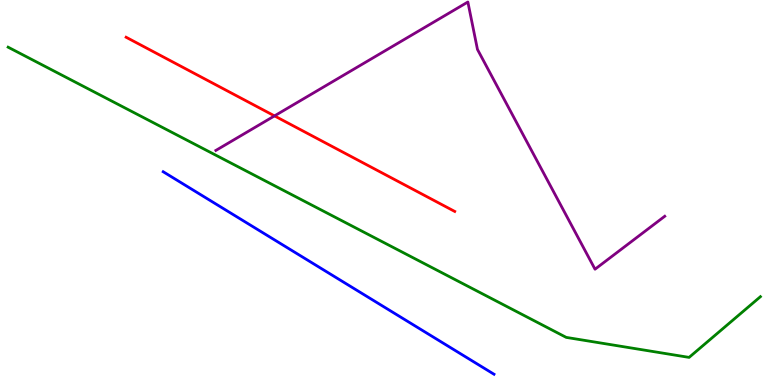[{'lines': ['blue', 'red'], 'intersections': []}, {'lines': ['green', 'red'], 'intersections': []}, {'lines': ['purple', 'red'], 'intersections': [{'x': 3.54, 'y': 6.99}]}, {'lines': ['blue', 'green'], 'intersections': []}, {'lines': ['blue', 'purple'], 'intersections': []}, {'lines': ['green', 'purple'], 'intersections': []}]